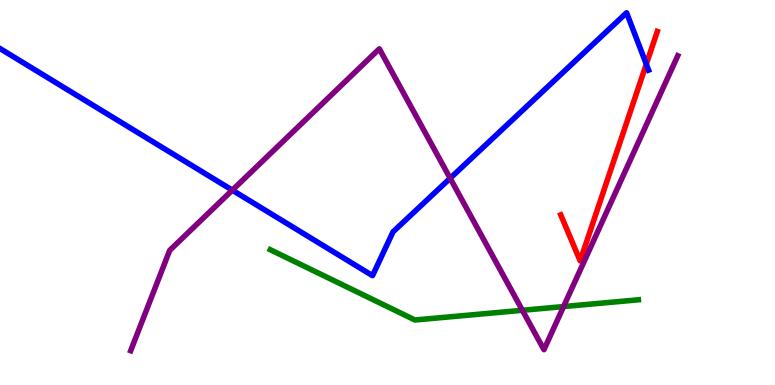[{'lines': ['blue', 'red'], 'intersections': [{'x': 8.34, 'y': 8.33}]}, {'lines': ['green', 'red'], 'intersections': []}, {'lines': ['purple', 'red'], 'intersections': []}, {'lines': ['blue', 'green'], 'intersections': []}, {'lines': ['blue', 'purple'], 'intersections': [{'x': 3.0, 'y': 5.06}, {'x': 5.81, 'y': 5.37}]}, {'lines': ['green', 'purple'], 'intersections': [{'x': 6.74, 'y': 1.94}, {'x': 7.27, 'y': 2.04}]}]